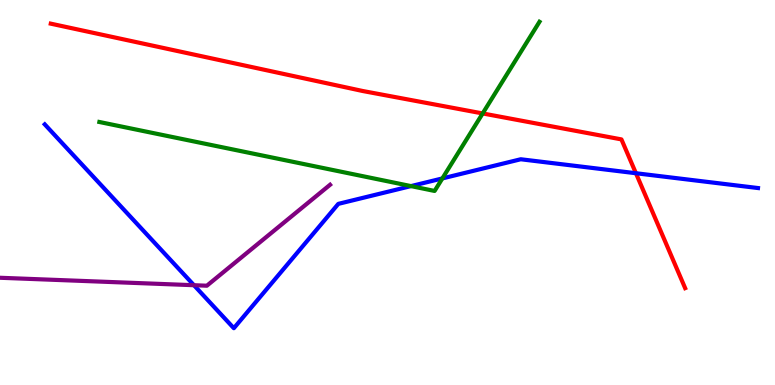[{'lines': ['blue', 'red'], 'intersections': [{'x': 8.21, 'y': 5.5}]}, {'lines': ['green', 'red'], 'intersections': [{'x': 6.23, 'y': 7.05}]}, {'lines': ['purple', 'red'], 'intersections': []}, {'lines': ['blue', 'green'], 'intersections': [{'x': 5.3, 'y': 5.17}, {'x': 5.71, 'y': 5.37}]}, {'lines': ['blue', 'purple'], 'intersections': [{'x': 2.5, 'y': 2.59}]}, {'lines': ['green', 'purple'], 'intersections': []}]